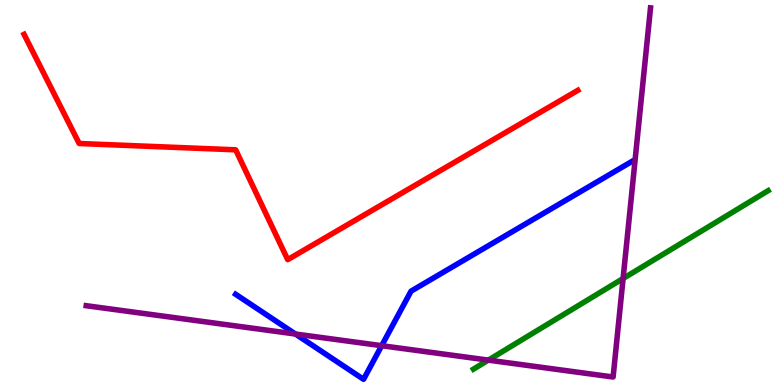[{'lines': ['blue', 'red'], 'intersections': []}, {'lines': ['green', 'red'], 'intersections': []}, {'lines': ['purple', 'red'], 'intersections': []}, {'lines': ['blue', 'green'], 'intersections': []}, {'lines': ['blue', 'purple'], 'intersections': [{'x': 3.81, 'y': 1.32}, {'x': 4.92, 'y': 1.02}]}, {'lines': ['green', 'purple'], 'intersections': [{'x': 6.3, 'y': 0.646}, {'x': 8.04, 'y': 2.77}]}]